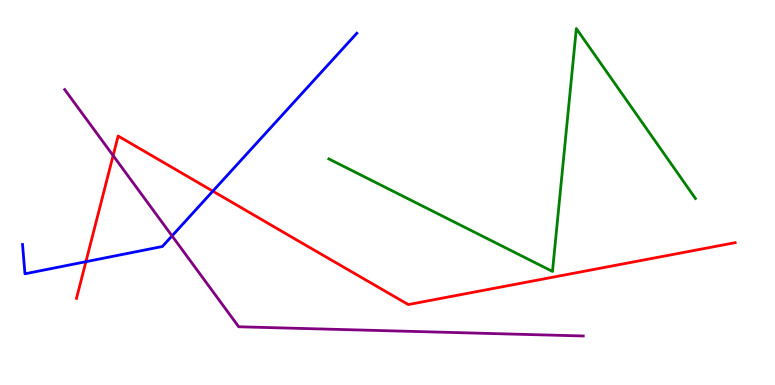[{'lines': ['blue', 'red'], 'intersections': [{'x': 1.11, 'y': 3.2}, {'x': 2.75, 'y': 5.03}]}, {'lines': ['green', 'red'], 'intersections': []}, {'lines': ['purple', 'red'], 'intersections': [{'x': 1.46, 'y': 5.96}]}, {'lines': ['blue', 'green'], 'intersections': []}, {'lines': ['blue', 'purple'], 'intersections': [{'x': 2.22, 'y': 3.87}]}, {'lines': ['green', 'purple'], 'intersections': []}]